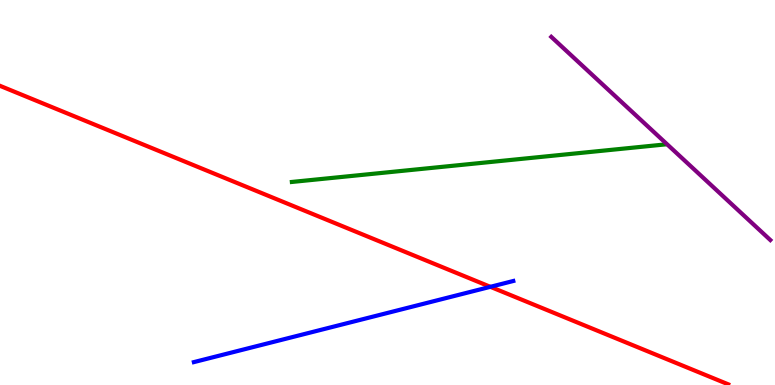[{'lines': ['blue', 'red'], 'intersections': [{'x': 6.33, 'y': 2.55}]}, {'lines': ['green', 'red'], 'intersections': []}, {'lines': ['purple', 'red'], 'intersections': []}, {'lines': ['blue', 'green'], 'intersections': []}, {'lines': ['blue', 'purple'], 'intersections': []}, {'lines': ['green', 'purple'], 'intersections': []}]